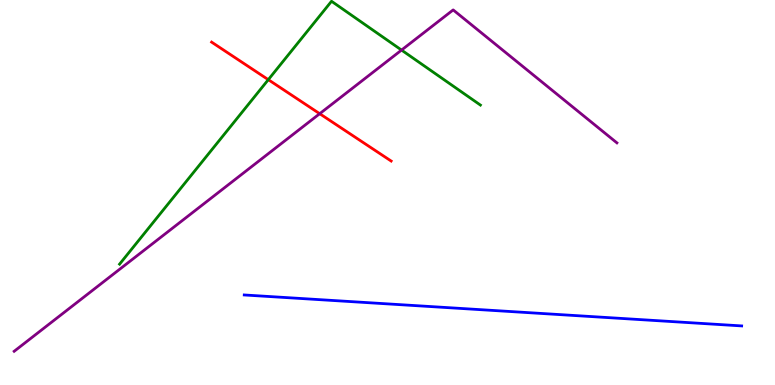[{'lines': ['blue', 'red'], 'intersections': []}, {'lines': ['green', 'red'], 'intersections': [{'x': 3.46, 'y': 7.93}]}, {'lines': ['purple', 'red'], 'intersections': [{'x': 4.13, 'y': 7.05}]}, {'lines': ['blue', 'green'], 'intersections': []}, {'lines': ['blue', 'purple'], 'intersections': []}, {'lines': ['green', 'purple'], 'intersections': [{'x': 5.18, 'y': 8.7}]}]